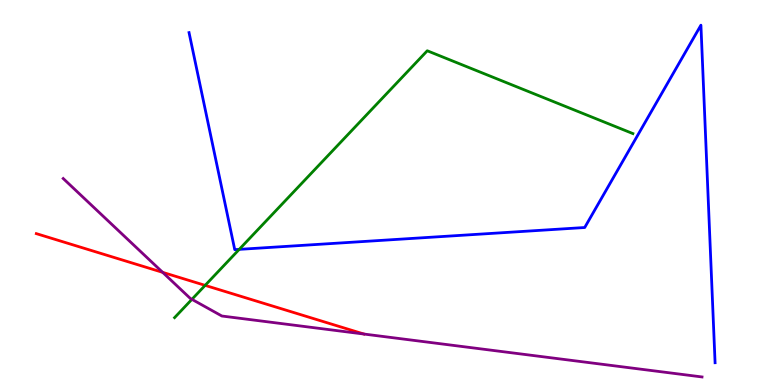[{'lines': ['blue', 'red'], 'intersections': []}, {'lines': ['green', 'red'], 'intersections': [{'x': 2.65, 'y': 2.59}]}, {'lines': ['purple', 'red'], 'intersections': [{'x': 2.1, 'y': 2.93}]}, {'lines': ['blue', 'green'], 'intersections': [{'x': 3.09, 'y': 3.52}]}, {'lines': ['blue', 'purple'], 'intersections': []}, {'lines': ['green', 'purple'], 'intersections': [{'x': 2.48, 'y': 2.23}]}]